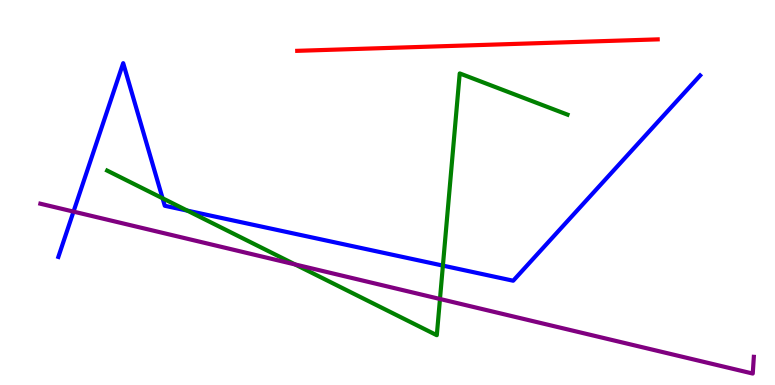[{'lines': ['blue', 'red'], 'intersections': []}, {'lines': ['green', 'red'], 'intersections': []}, {'lines': ['purple', 'red'], 'intersections': []}, {'lines': ['blue', 'green'], 'intersections': [{'x': 2.1, 'y': 4.85}, {'x': 2.42, 'y': 4.53}, {'x': 5.71, 'y': 3.1}]}, {'lines': ['blue', 'purple'], 'intersections': [{'x': 0.949, 'y': 4.5}]}, {'lines': ['green', 'purple'], 'intersections': [{'x': 3.81, 'y': 3.13}, {'x': 5.68, 'y': 2.23}]}]